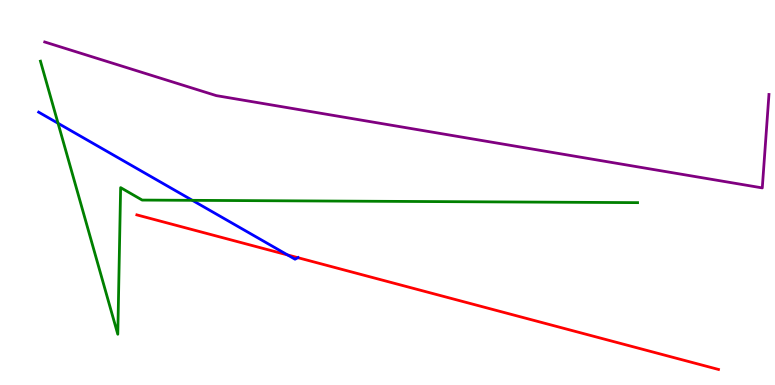[{'lines': ['blue', 'red'], 'intersections': [{'x': 3.71, 'y': 3.38}, {'x': 3.84, 'y': 3.31}]}, {'lines': ['green', 'red'], 'intersections': []}, {'lines': ['purple', 'red'], 'intersections': []}, {'lines': ['blue', 'green'], 'intersections': [{'x': 0.749, 'y': 6.8}, {'x': 2.48, 'y': 4.8}]}, {'lines': ['blue', 'purple'], 'intersections': []}, {'lines': ['green', 'purple'], 'intersections': []}]